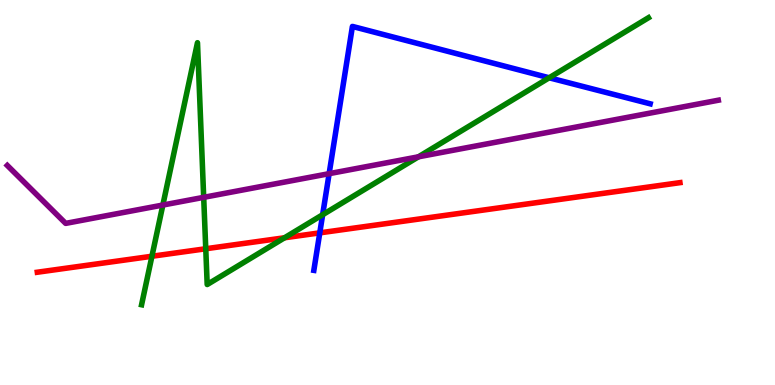[{'lines': ['blue', 'red'], 'intersections': [{'x': 4.13, 'y': 3.95}]}, {'lines': ['green', 'red'], 'intersections': [{'x': 1.96, 'y': 3.34}, {'x': 2.65, 'y': 3.54}, {'x': 3.67, 'y': 3.82}]}, {'lines': ['purple', 'red'], 'intersections': []}, {'lines': ['blue', 'green'], 'intersections': [{'x': 4.16, 'y': 4.42}, {'x': 7.09, 'y': 7.98}]}, {'lines': ['blue', 'purple'], 'intersections': [{'x': 4.25, 'y': 5.49}]}, {'lines': ['green', 'purple'], 'intersections': [{'x': 2.1, 'y': 4.67}, {'x': 2.63, 'y': 4.87}, {'x': 5.4, 'y': 5.93}]}]